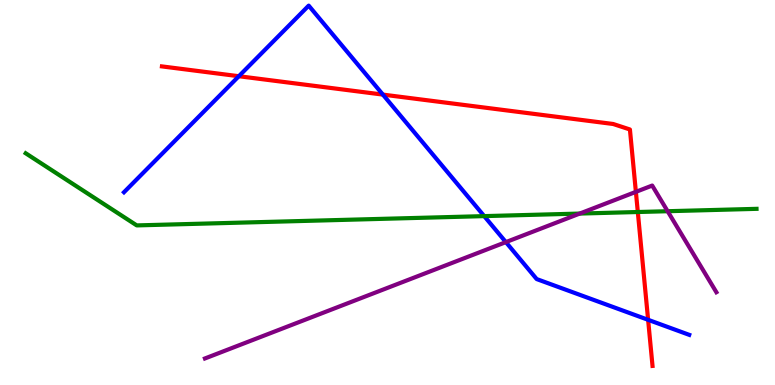[{'lines': ['blue', 'red'], 'intersections': [{'x': 3.08, 'y': 8.02}, {'x': 4.94, 'y': 7.54}, {'x': 8.36, 'y': 1.69}]}, {'lines': ['green', 'red'], 'intersections': [{'x': 8.23, 'y': 4.49}]}, {'lines': ['purple', 'red'], 'intersections': [{'x': 8.2, 'y': 5.02}]}, {'lines': ['blue', 'green'], 'intersections': [{'x': 6.25, 'y': 4.39}]}, {'lines': ['blue', 'purple'], 'intersections': [{'x': 6.53, 'y': 3.71}]}, {'lines': ['green', 'purple'], 'intersections': [{'x': 7.48, 'y': 4.45}, {'x': 8.61, 'y': 4.51}]}]